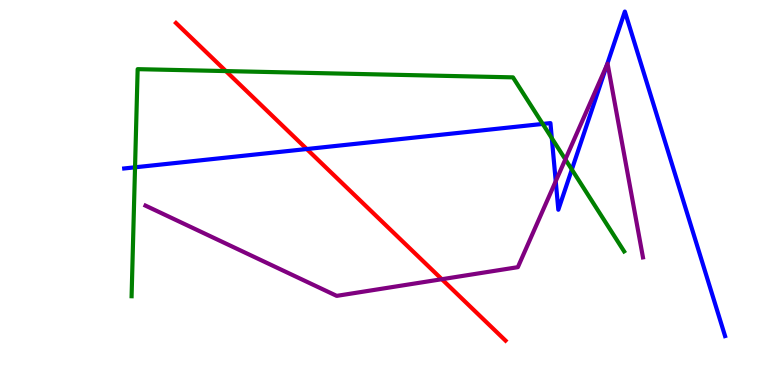[{'lines': ['blue', 'red'], 'intersections': [{'x': 3.96, 'y': 6.13}]}, {'lines': ['green', 'red'], 'intersections': [{'x': 2.91, 'y': 8.15}]}, {'lines': ['purple', 'red'], 'intersections': [{'x': 5.7, 'y': 2.75}]}, {'lines': ['blue', 'green'], 'intersections': [{'x': 1.74, 'y': 5.65}, {'x': 7.0, 'y': 6.78}, {'x': 7.12, 'y': 6.41}, {'x': 7.38, 'y': 5.6}]}, {'lines': ['blue', 'purple'], 'intersections': [{'x': 7.17, 'y': 5.29}, {'x': 7.83, 'y': 8.31}]}, {'lines': ['green', 'purple'], 'intersections': [{'x': 7.29, 'y': 5.86}]}]